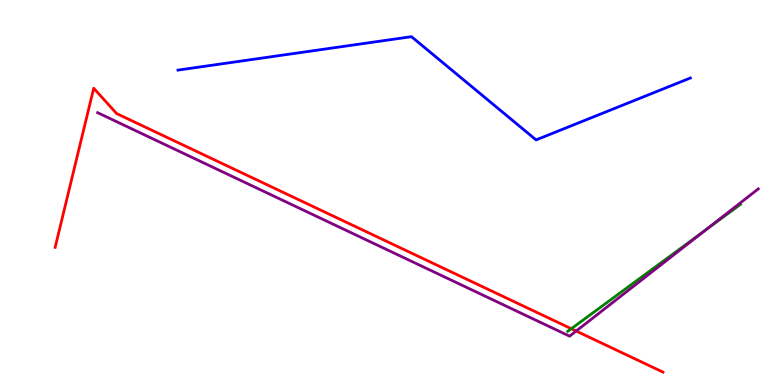[{'lines': ['blue', 'red'], 'intersections': []}, {'lines': ['green', 'red'], 'intersections': [{'x': 7.37, 'y': 1.46}]}, {'lines': ['purple', 'red'], 'intersections': [{'x': 7.43, 'y': 1.4}]}, {'lines': ['blue', 'green'], 'intersections': []}, {'lines': ['blue', 'purple'], 'intersections': []}, {'lines': ['green', 'purple'], 'intersections': [{'x': 9.1, 'y': 4.02}]}]